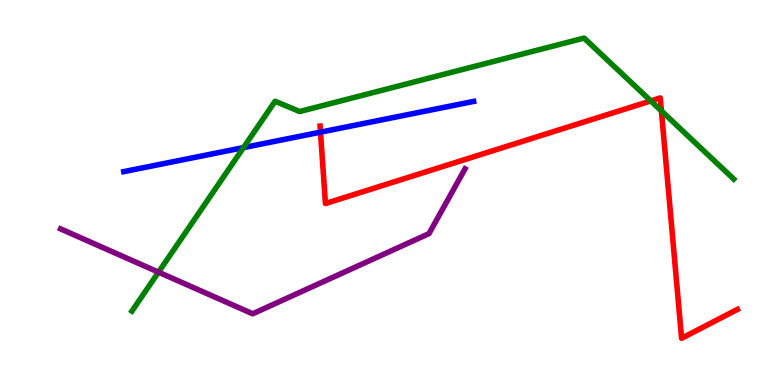[{'lines': ['blue', 'red'], 'intersections': [{'x': 4.14, 'y': 6.57}]}, {'lines': ['green', 'red'], 'intersections': [{'x': 8.4, 'y': 7.38}, {'x': 8.53, 'y': 7.12}]}, {'lines': ['purple', 'red'], 'intersections': []}, {'lines': ['blue', 'green'], 'intersections': [{'x': 3.14, 'y': 6.17}]}, {'lines': ['blue', 'purple'], 'intersections': []}, {'lines': ['green', 'purple'], 'intersections': [{'x': 2.05, 'y': 2.93}]}]